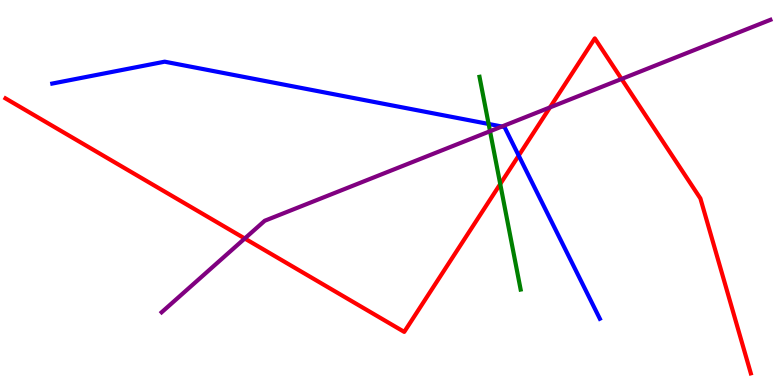[{'lines': ['blue', 'red'], 'intersections': [{'x': 6.69, 'y': 5.96}]}, {'lines': ['green', 'red'], 'intersections': [{'x': 6.45, 'y': 5.22}]}, {'lines': ['purple', 'red'], 'intersections': [{'x': 3.16, 'y': 3.81}, {'x': 7.1, 'y': 7.21}, {'x': 8.02, 'y': 7.95}]}, {'lines': ['blue', 'green'], 'intersections': [{'x': 6.3, 'y': 6.78}]}, {'lines': ['blue', 'purple'], 'intersections': [{'x': 6.48, 'y': 6.71}]}, {'lines': ['green', 'purple'], 'intersections': [{'x': 6.32, 'y': 6.59}]}]